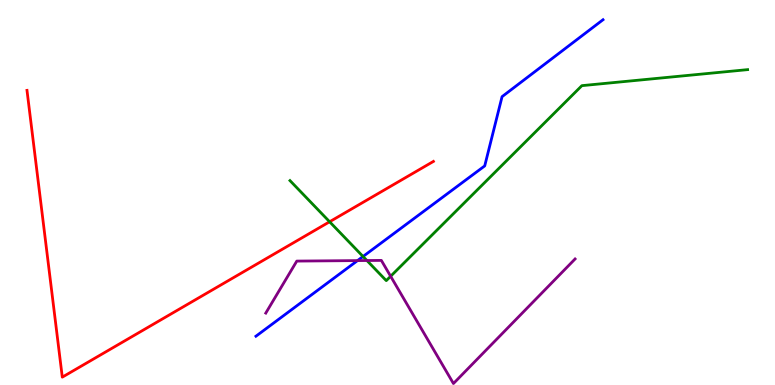[{'lines': ['blue', 'red'], 'intersections': []}, {'lines': ['green', 'red'], 'intersections': [{'x': 4.25, 'y': 4.24}]}, {'lines': ['purple', 'red'], 'intersections': []}, {'lines': ['blue', 'green'], 'intersections': [{'x': 4.68, 'y': 3.34}]}, {'lines': ['blue', 'purple'], 'intersections': [{'x': 4.61, 'y': 3.23}]}, {'lines': ['green', 'purple'], 'intersections': [{'x': 4.73, 'y': 3.23}, {'x': 5.04, 'y': 2.82}]}]